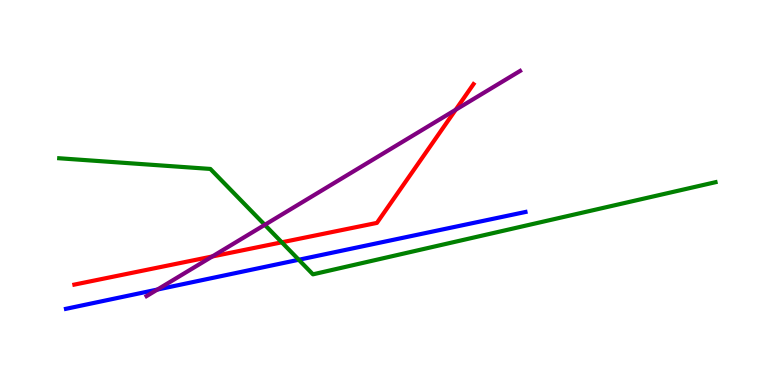[{'lines': ['blue', 'red'], 'intersections': []}, {'lines': ['green', 'red'], 'intersections': [{'x': 3.64, 'y': 3.71}]}, {'lines': ['purple', 'red'], 'intersections': [{'x': 2.74, 'y': 3.34}, {'x': 5.88, 'y': 7.15}]}, {'lines': ['blue', 'green'], 'intersections': [{'x': 3.86, 'y': 3.25}]}, {'lines': ['blue', 'purple'], 'intersections': [{'x': 2.03, 'y': 2.48}]}, {'lines': ['green', 'purple'], 'intersections': [{'x': 3.42, 'y': 4.16}]}]